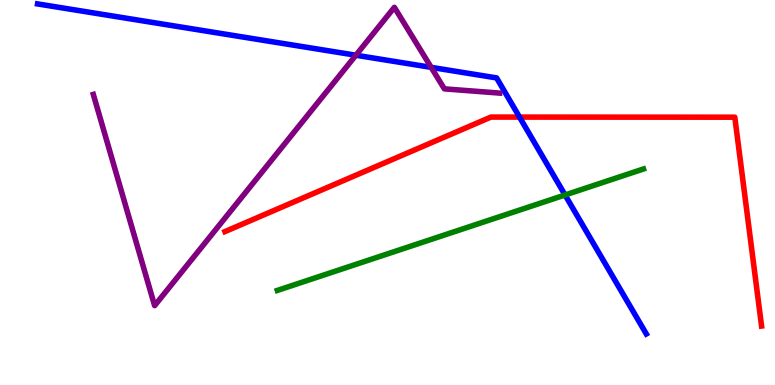[{'lines': ['blue', 'red'], 'intersections': [{'x': 6.7, 'y': 6.96}]}, {'lines': ['green', 'red'], 'intersections': []}, {'lines': ['purple', 'red'], 'intersections': []}, {'lines': ['blue', 'green'], 'intersections': [{'x': 7.29, 'y': 4.94}]}, {'lines': ['blue', 'purple'], 'intersections': [{'x': 4.59, 'y': 8.57}, {'x': 5.56, 'y': 8.25}]}, {'lines': ['green', 'purple'], 'intersections': []}]